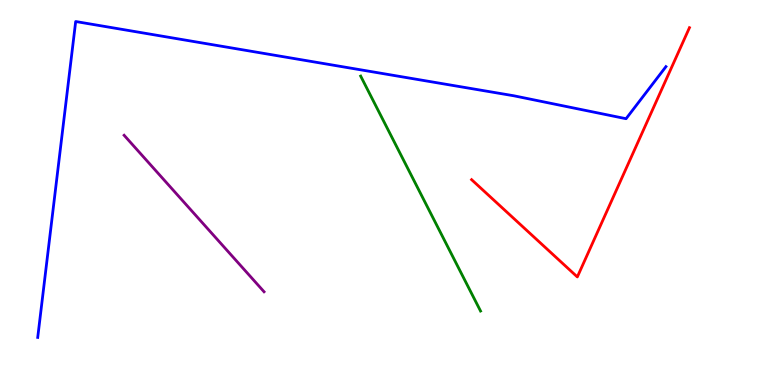[{'lines': ['blue', 'red'], 'intersections': []}, {'lines': ['green', 'red'], 'intersections': []}, {'lines': ['purple', 'red'], 'intersections': []}, {'lines': ['blue', 'green'], 'intersections': []}, {'lines': ['blue', 'purple'], 'intersections': []}, {'lines': ['green', 'purple'], 'intersections': []}]